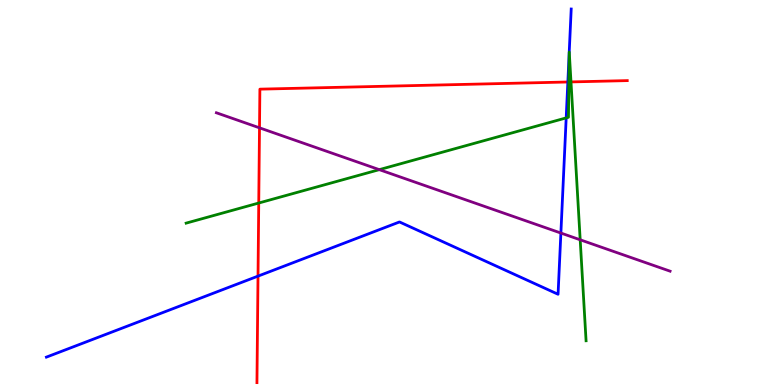[{'lines': ['blue', 'red'], 'intersections': [{'x': 3.33, 'y': 2.83}, {'x': 7.33, 'y': 7.87}]}, {'lines': ['green', 'red'], 'intersections': [{'x': 3.34, 'y': 4.73}, {'x': 7.34, 'y': 7.87}, {'x': 7.37, 'y': 7.87}]}, {'lines': ['purple', 'red'], 'intersections': [{'x': 3.35, 'y': 6.68}]}, {'lines': ['blue', 'green'], 'intersections': [{'x': 7.31, 'y': 6.94}]}, {'lines': ['blue', 'purple'], 'intersections': [{'x': 7.24, 'y': 3.95}]}, {'lines': ['green', 'purple'], 'intersections': [{'x': 4.89, 'y': 5.59}, {'x': 7.49, 'y': 3.77}]}]